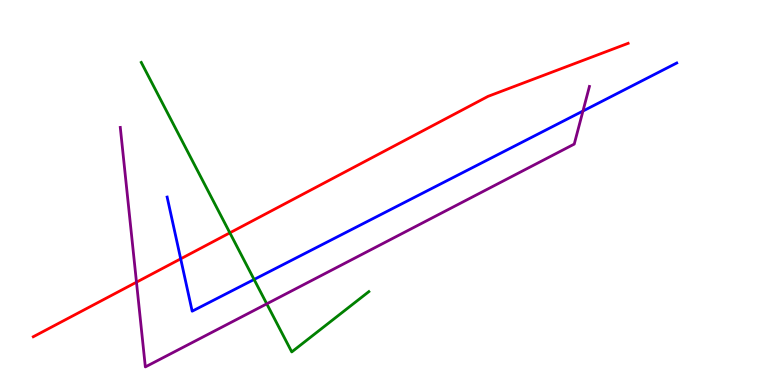[{'lines': ['blue', 'red'], 'intersections': [{'x': 2.33, 'y': 3.28}]}, {'lines': ['green', 'red'], 'intersections': [{'x': 2.97, 'y': 3.95}]}, {'lines': ['purple', 'red'], 'intersections': [{'x': 1.76, 'y': 2.67}]}, {'lines': ['blue', 'green'], 'intersections': [{'x': 3.28, 'y': 2.74}]}, {'lines': ['blue', 'purple'], 'intersections': [{'x': 7.52, 'y': 7.12}]}, {'lines': ['green', 'purple'], 'intersections': [{'x': 3.44, 'y': 2.11}]}]